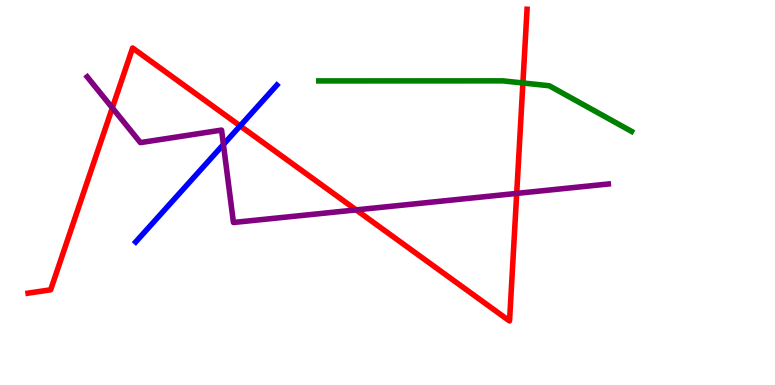[{'lines': ['blue', 'red'], 'intersections': [{'x': 3.1, 'y': 6.73}]}, {'lines': ['green', 'red'], 'intersections': [{'x': 6.75, 'y': 7.84}]}, {'lines': ['purple', 'red'], 'intersections': [{'x': 1.45, 'y': 7.2}, {'x': 4.6, 'y': 4.55}, {'x': 6.67, 'y': 4.98}]}, {'lines': ['blue', 'green'], 'intersections': []}, {'lines': ['blue', 'purple'], 'intersections': [{'x': 2.88, 'y': 6.25}]}, {'lines': ['green', 'purple'], 'intersections': []}]